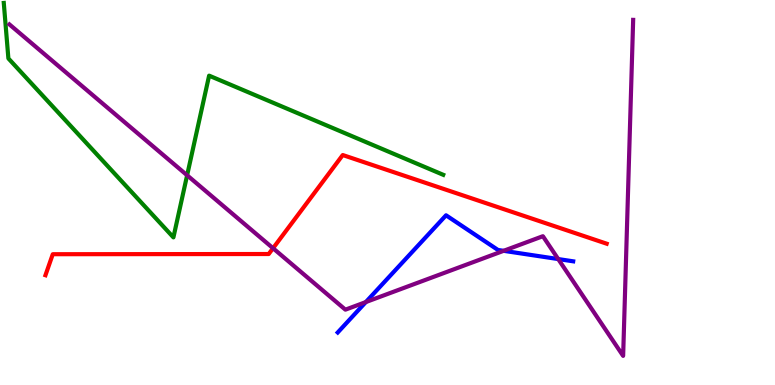[{'lines': ['blue', 'red'], 'intersections': []}, {'lines': ['green', 'red'], 'intersections': []}, {'lines': ['purple', 'red'], 'intersections': [{'x': 3.52, 'y': 3.55}]}, {'lines': ['blue', 'green'], 'intersections': []}, {'lines': ['blue', 'purple'], 'intersections': [{'x': 4.72, 'y': 2.15}, {'x': 6.5, 'y': 3.49}, {'x': 7.2, 'y': 3.27}]}, {'lines': ['green', 'purple'], 'intersections': [{'x': 2.41, 'y': 5.45}]}]